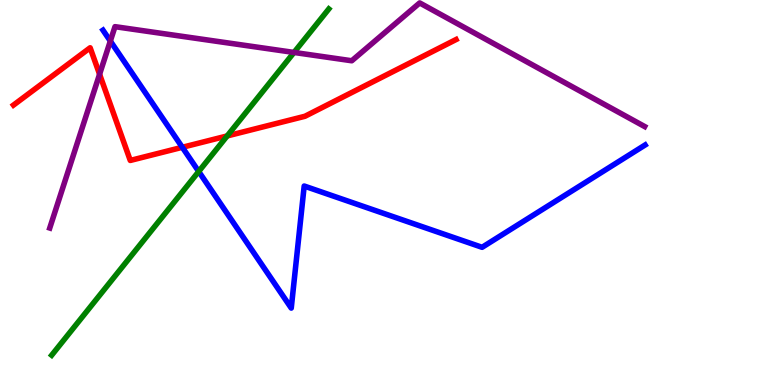[{'lines': ['blue', 'red'], 'intersections': [{'x': 2.35, 'y': 6.17}]}, {'lines': ['green', 'red'], 'intersections': [{'x': 2.93, 'y': 6.47}]}, {'lines': ['purple', 'red'], 'intersections': [{'x': 1.28, 'y': 8.07}]}, {'lines': ['blue', 'green'], 'intersections': [{'x': 2.56, 'y': 5.55}]}, {'lines': ['blue', 'purple'], 'intersections': [{'x': 1.42, 'y': 8.93}]}, {'lines': ['green', 'purple'], 'intersections': [{'x': 3.79, 'y': 8.64}]}]